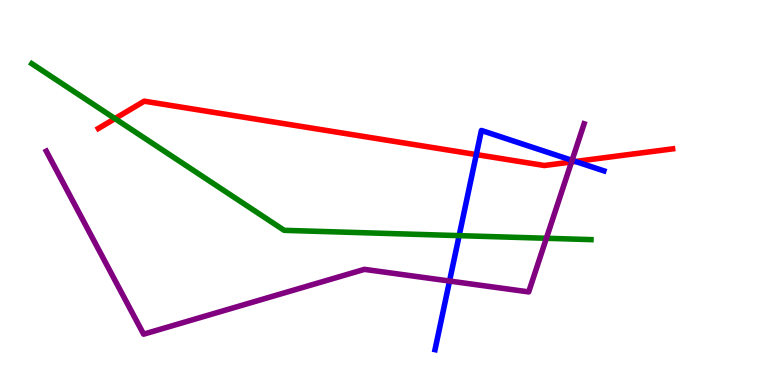[{'lines': ['blue', 'red'], 'intersections': [{'x': 6.15, 'y': 5.99}, {'x': 7.43, 'y': 5.81}]}, {'lines': ['green', 'red'], 'intersections': [{'x': 1.48, 'y': 6.92}]}, {'lines': ['purple', 'red'], 'intersections': [{'x': 7.37, 'y': 5.79}]}, {'lines': ['blue', 'green'], 'intersections': [{'x': 5.92, 'y': 3.88}]}, {'lines': ['blue', 'purple'], 'intersections': [{'x': 5.8, 'y': 2.7}, {'x': 7.38, 'y': 5.84}]}, {'lines': ['green', 'purple'], 'intersections': [{'x': 7.05, 'y': 3.81}]}]